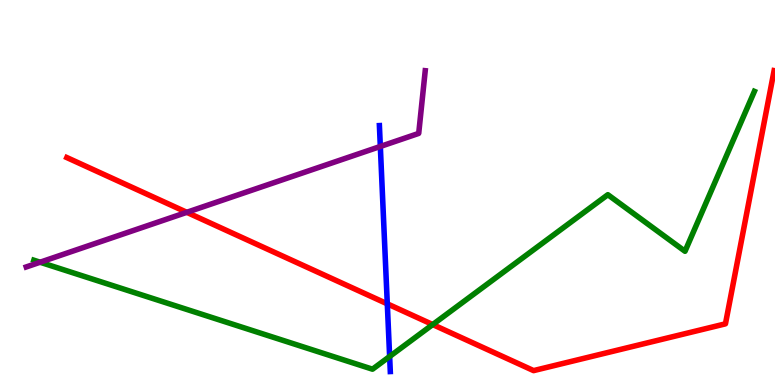[{'lines': ['blue', 'red'], 'intersections': [{'x': 5.0, 'y': 2.11}]}, {'lines': ['green', 'red'], 'intersections': [{'x': 5.58, 'y': 1.57}]}, {'lines': ['purple', 'red'], 'intersections': [{'x': 2.41, 'y': 4.49}]}, {'lines': ['blue', 'green'], 'intersections': [{'x': 5.03, 'y': 0.74}]}, {'lines': ['blue', 'purple'], 'intersections': [{'x': 4.91, 'y': 6.2}]}, {'lines': ['green', 'purple'], 'intersections': [{'x': 0.518, 'y': 3.19}]}]